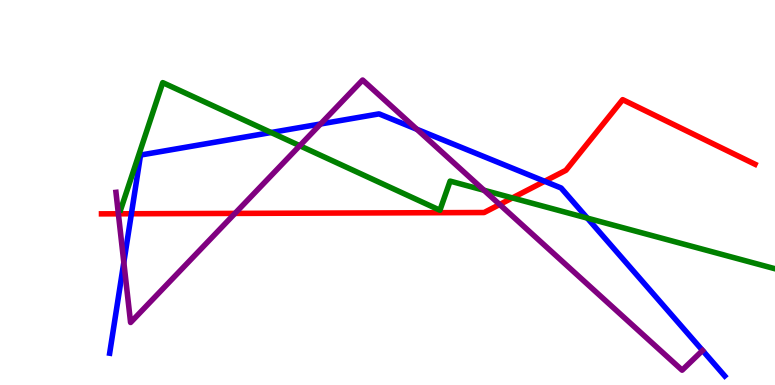[{'lines': ['blue', 'red'], 'intersections': [{'x': 1.7, 'y': 4.45}, {'x': 7.03, 'y': 5.29}]}, {'lines': ['green', 'red'], 'intersections': [{'x': 6.61, 'y': 4.86}]}, {'lines': ['purple', 'red'], 'intersections': [{'x': 1.53, 'y': 4.45}, {'x': 3.03, 'y': 4.46}, {'x': 6.45, 'y': 4.69}]}, {'lines': ['blue', 'green'], 'intersections': [{'x': 3.5, 'y': 6.56}, {'x': 7.58, 'y': 4.33}]}, {'lines': ['blue', 'purple'], 'intersections': [{'x': 1.6, 'y': 3.19}, {'x': 4.14, 'y': 6.78}, {'x': 5.38, 'y': 6.64}]}, {'lines': ['green', 'purple'], 'intersections': [{'x': 3.87, 'y': 6.22}, {'x': 6.25, 'y': 5.06}]}]